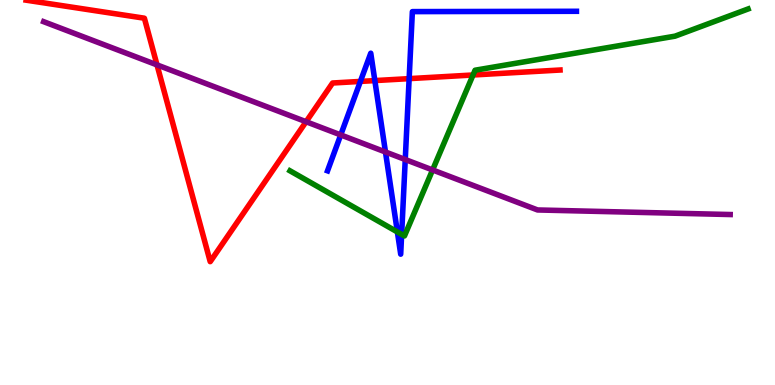[{'lines': ['blue', 'red'], 'intersections': [{'x': 4.65, 'y': 7.89}, {'x': 4.84, 'y': 7.91}, {'x': 5.28, 'y': 7.96}]}, {'lines': ['green', 'red'], 'intersections': [{'x': 6.1, 'y': 8.05}]}, {'lines': ['purple', 'red'], 'intersections': [{'x': 2.03, 'y': 8.31}, {'x': 3.95, 'y': 6.84}]}, {'lines': ['blue', 'green'], 'intersections': [{'x': 5.13, 'y': 3.98}, {'x': 5.18, 'y': 3.91}]}, {'lines': ['blue', 'purple'], 'intersections': [{'x': 4.4, 'y': 6.5}, {'x': 4.97, 'y': 6.05}, {'x': 5.23, 'y': 5.86}]}, {'lines': ['green', 'purple'], 'intersections': [{'x': 5.58, 'y': 5.59}]}]